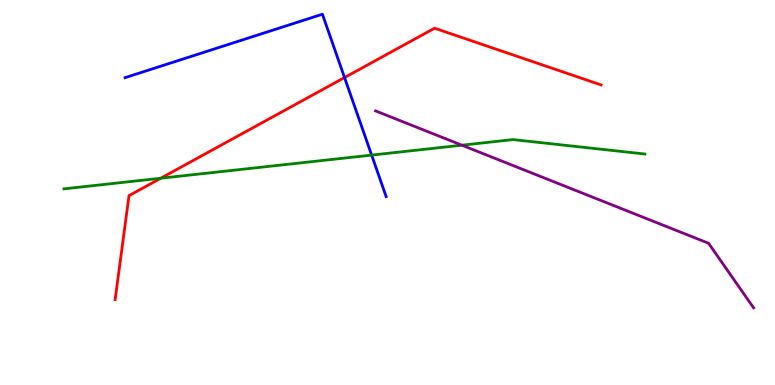[{'lines': ['blue', 'red'], 'intersections': [{'x': 4.45, 'y': 7.99}]}, {'lines': ['green', 'red'], 'intersections': [{'x': 2.07, 'y': 5.37}]}, {'lines': ['purple', 'red'], 'intersections': []}, {'lines': ['blue', 'green'], 'intersections': [{'x': 4.8, 'y': 5.97}]}, {'lines': ['blue', 'purple'], 'intersections': []}, {'lines': ['green', 'purple'], 'intersections': [{'x': 5.96, 'y': 6.23}]}]